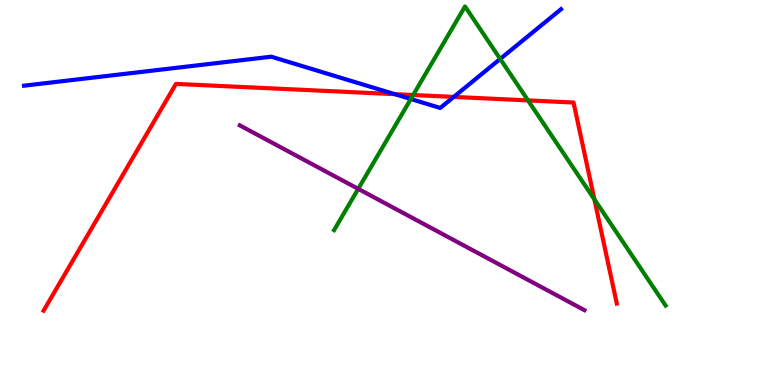[{'lines': ['blue', 'red'], 'intersections': [{'x': 5.09, 'y': 7.55}, {'x': 5.85, 'y': 7.48}]}, {'lines': ['green', 'red'], 'intersections': [{'x': 5.33, 'y': 7.53}, {'x': 6.81, 'y': 7.39}, {'x': 7.67, 'y': 4.82}]}, {'lines': ['purple', 'red'], 'intersections': []}, {'lines': ['blue', 'green'], 'intersections': [{'x': 5.3, 'y': 7.43}, {'x': 6.45, 'y': 8.47}]}, {'lines': ['blue', 'purple'], 'intersections': []}, {'lines': ['green', 'purple'], 'intersections': [{'x': 4.62, 'y': 5.09}]}]